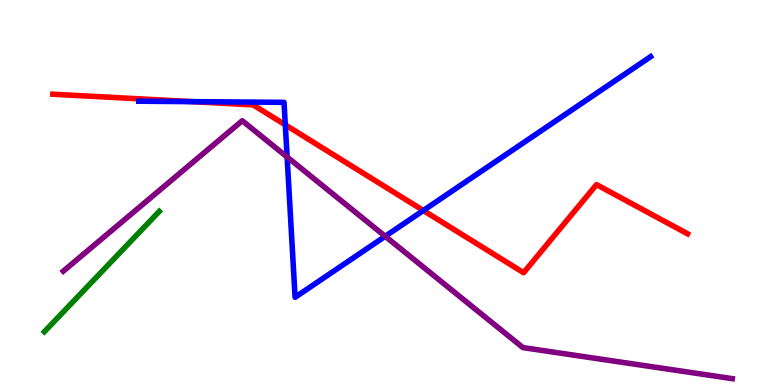[{'lines': ['blue', 'red'], 'intersections': [{'x': 2.48, 'y': 7.36}, {'x': 3.68, 'y': 6.76}, {'x': 5.46, 'y': 4.53}]}, {'lines': ['green', 'red'], 'intersections': []}, {'lines': ['purple', 'red'], 'intersections': []}, {'lines': ['blue', 'green'], 'intersections': []}, {'lines': ['blue', 'purple'], 'intersections': [{'x': 3.7, 'y': 5.92}, {'x': 4.97, 'y': 3.86}]}, {'lines': ['green', 'purple'], 'intersections': []}]